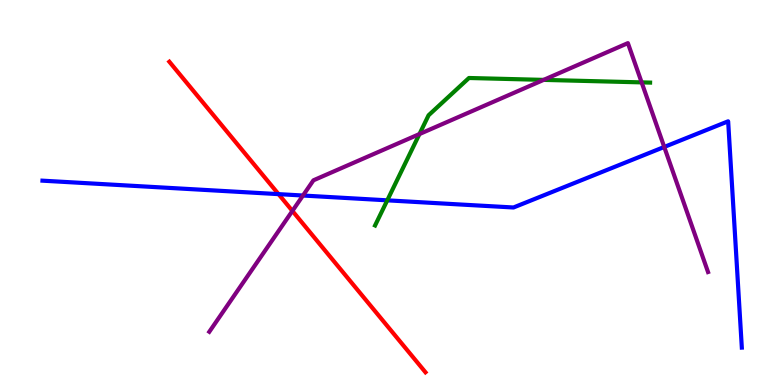[{'lines': ['blue', 'red'], 'intersections': [{'x': 3.59, 'y': 4.96}]}, {'lines': ['green', 'red'], 'intersections': []}, {'lines': ['purple', 'red'], 'intersections': [{'x': 3.77, 'y': 4.52}]}, {'lines': ['blue', 'green'], 'intersections': [{'x': 5.0, 'y': 4.8}]}, {'lines': ['blue', 'purple'], 'intersections': [{'x': 3.91, 'y': 4.92}, {'x': 8.57, 'y': 6.18}]}, {'lines': ['green', 'purple'], 'intersections': [{'x': 5.41, 'y': 6.52}, {'x': 7.01, 'y': 7.92}, {'x': 8.28, 'y': 7.86}]}]